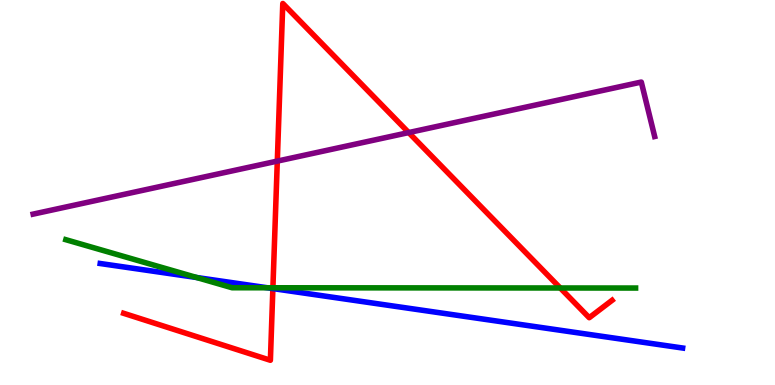[{'lines': ['blue', 'red'], 'intersections': [{'x': 3.52, 'y': 2.5}]}, {'lines': ['green', 'red'], 'intersections': [{'x': 3.52, 'y': 2.53}, {'x': 7.23, 'y': 2.52}]}, {'lines': ['purple', 'red'], 'intersections': [{'x': 3.58, 'y': 5.82}, {'x': 5.27, 'y': 6.56}]}, {'lines': ['blue', 'green'], 'intersections': [{'x': 2.54, 'y': 2.79}, {'x': 3.45, 'y': 2.53}]}, {'lines': ['blue', 'purple'], 'intersections': []}, {'lines': ['green', 'purple'], 'intersections': []}]